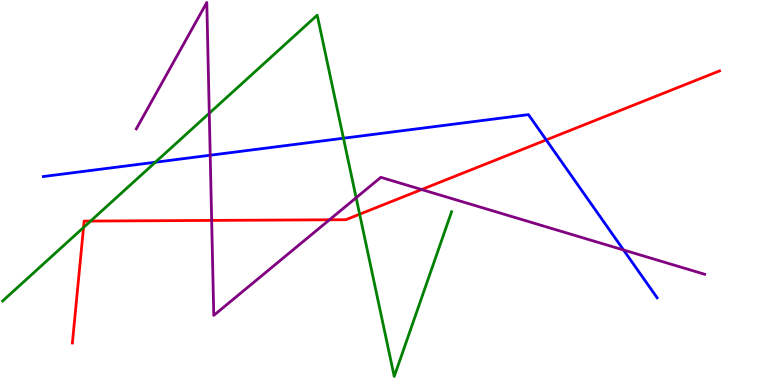[{'lines': ['blue', 'red'], 'intersections': [{'x': 7.05, 'y': 6.37}]}, {'lines': ['green', 'red'], 'intersections': [{'x': 1.08, 'y': 4.09}, {'x': 1.17, 'y': 4.26}, {'x': 4.64, 'y': 4.44}]}, {'lines': ['purple', 'red'], 'intersections': [{'x': 2.73, 'y': 4.27}, {'x': 4.25, 'y': 4.29}, {'x': 5.44, 'y': 5.08}]}, {'lines': ['blue', 'green'], 'intersections': [{'x': 2.0, 'y': 5.79}, {'x': 4.43, 'y': 6.41}]}, {'lines': ['blue', 'purple'], 'intersections': [{'x': 2.71, 'y': 5.97}, {'x': 8.05, 'y': 3.51}]}, {'lines': ['green', 'purple'], 'intersections': [{'x': 2.7, 'y': 7.06}, {'x': 4.6, 'y': 4.86}]}]